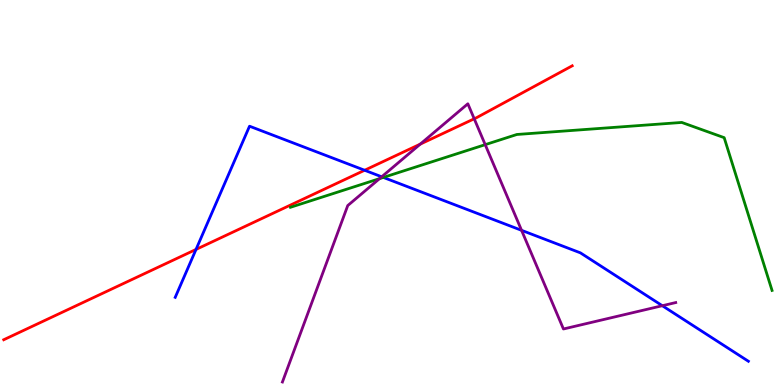[{'lines': ['blue', 'red'], 'intersections': [{'x': 2.53, 'y': 3.52}, {'x': 4.7, 'y': 5.58}]}, {'lines': ['green', 'red'], 'intersections': []}, {'lines': ['purple', 'red'], 'intersections': [{'x': 5.42, 'y': 6.26}, {'x': 6.12, 'y': 6.91}]}, {'lines': ['blue', 'green'], 'intersections': [{'x': 4.95, 'y': 5.39}]}, {'lines': ['blue', 'purple'], 'intersections': [{'x': 4.93, 'y': 5.41}, {'x': 6.73, 'y': 4.02}, {'x': 8.55, 'y': 2.06}]}, {'lines': ['green', 'purple'], 'intersections': [{'x': 4.9, 'y': 5.36}, {'x': 6.26, 'y': 6.24}]}]